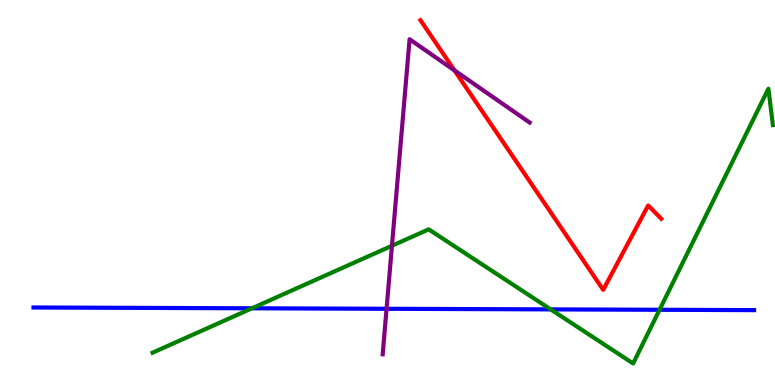[{'lines': ['blue', 'red'], 'intersections': []}, {'lines': ['green', 'red'], 'intersections': []}, {'lines': ['purple', 'red'], 'intersections': [{'x': 5.86, 'y': 8.17}]}, {'lines': ['blue', 'green'], 'intersections': [{'x': 3.25, 'y': 1.99}, {'x': 7.11, 'y': 1.96}, {'x': 8.51, 'y': 1.95}]}, {'lines': ['blue', 'purple'], 'intersections': [{'x': 4.99, 'y': 1.98}]}, {'lines': ['green', 'purple'], 'intersections': [{'x': 5.06, 'y': 3.62}]}]